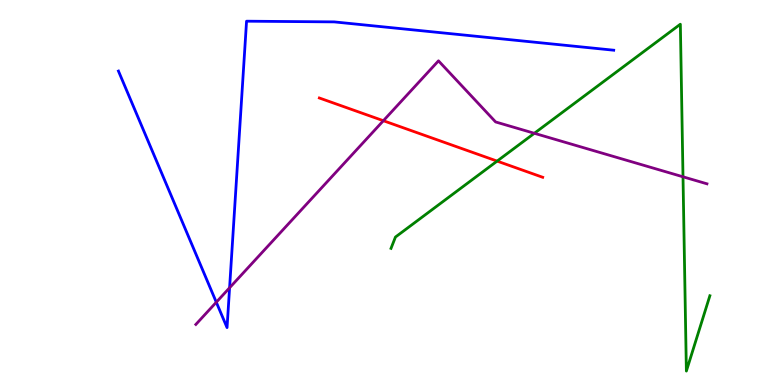[{'lines': ['blue', 'red'], 'intersections': []}, {'lines': ['green', 'red'], 'intersections': [{'x': 6.41, 'y': 5.82}]}, {'lines': ['purple', 'red'], 'intersections': [{'x': 4.95, 'y': 6.86}]}, {'lines': ['blue', 'green'], 'intersections': []}, {'lines': ['blue', 'purple'], 'intersections': [{'x': 2.79, 'y': 2.15}, {'x': 2.96, 'y': 2.53}]}, {'lines': ['green', 'purple'], 'intersections': [{'x': 6.89, 'y': 6.54}, {'x': 8.81, 'y': 5.41}]}]